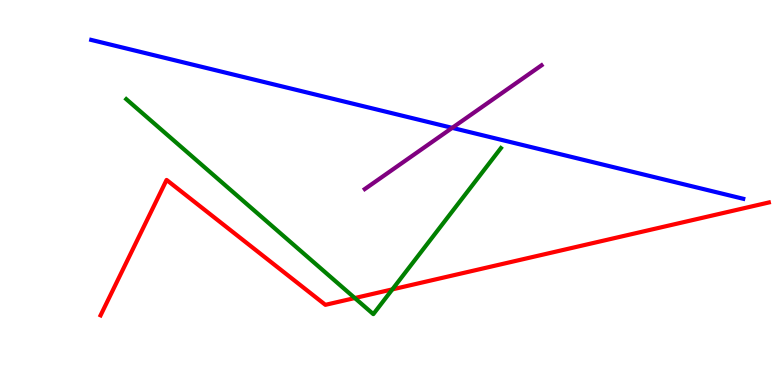[{'lines': ['blue', 'red'], 'intersections': []}, {'lines': ['green', 'red'], 'intersections': [{'x': 4.58, 'y': 2.26}, {'x': 5.06, 'y': 2.48}]}, {'lines': ['purple', 'red'], 'intersections': []}, {'lines': ['blue', 'green'], 'intersections': []}, {'lines': ['blue', 'purple'], 'intersections': [{'x': 5.83, 'y': 6.68}]}, {'lines': ['green', 'purple'], 'intersections': []}]